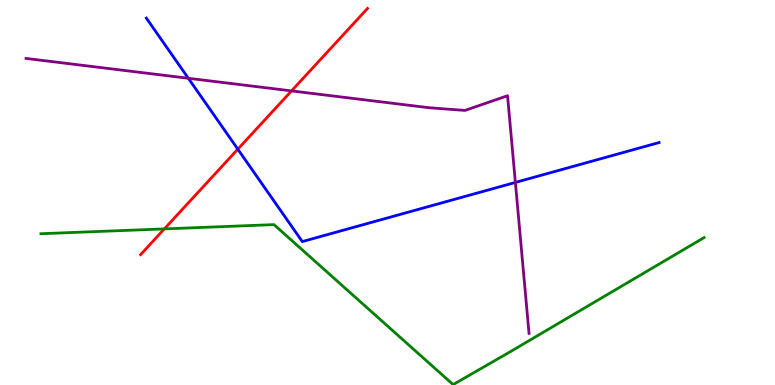[{'lines': ['blue', 'red'], 'intersections': [{'x': 3.07, 'y': 6.13}]}, {'lines': ['green', 'red'], 'intersections': [{'x': 2.12, 'y': 4.05}]}, {'lines': ['purple', 'red'], 'intersections': [{'x': 3.76, 'y': 7.64}]}, {'lines': ['blue', 'green'], 'intersections': []}, {'lines': ['blue', 'purple'], 'intersections': [{'x': 2.43, 'y': 7.97}, {'x': 6.65, 'y': 5.26}]}, {'lines': ['green', 'purple'], 'intersections': []}]